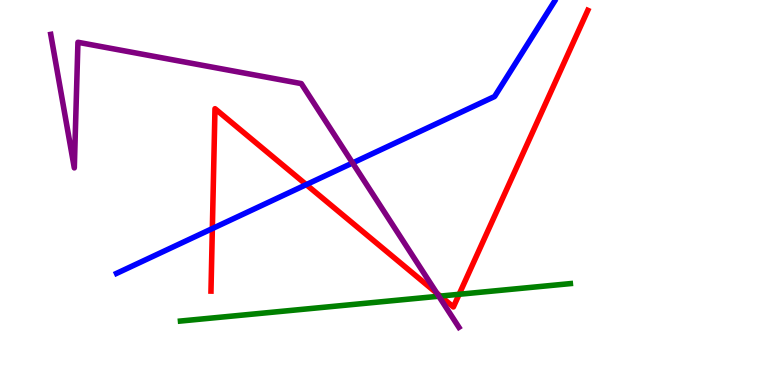[{'lines': ['blue', 'red'], 'intersections': [{'x': 2.74, 'y': 4.06}, {'x': 3.95, 'y': 5.2}]}, {'lines': ['green', 'red'], 'intersections': [{'x': 5.68, 'y': 2.31}, {'x': 5.92, 'y': 2.36}]}, {'lines': ['purple', 'red'], 'intersections': [{'x': 5.64, 'y': 2.38}]}, {'lines': ['blue', 'green'], 'intersections': []}, {'lines': ['blue', 'purple'], 'intersections': [{'x': 4.55, 'y': 5.77}]}, {'lines': ['green', 'purple'], 'intersections': [{'x': 5.66, 'y': 2.31}]}]